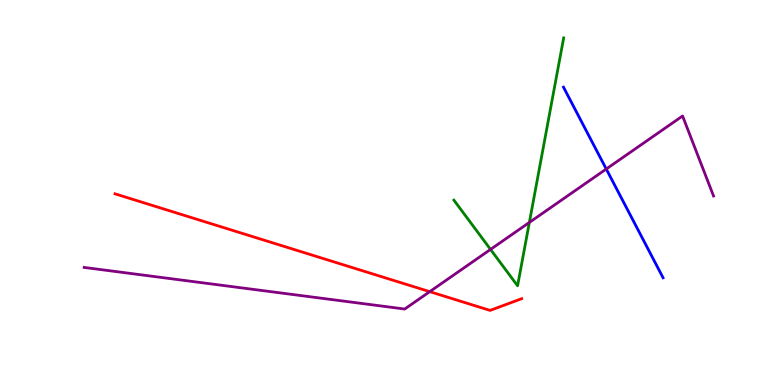[{'lines': ['blue', 'red'], 'intersections': []}, {'lines': ['green', 'red'], 'intersections': []}, {'lines': ['purple', 'red'], 'intersections': [{'x': 5.55, 'y': 2.42}]}, {'lines': ['blue', 'green'], 'intersections': []}, {'lines': ['blue', 'purple'], 'intersections': [{'x': 7.82, 'y': 5.61}]}, {'lines': ['green', 'purple'], 'intersections': [{'x': 6.33, 'y': 3.52}, {'x': 6.83, 'y': 4.22}]}]